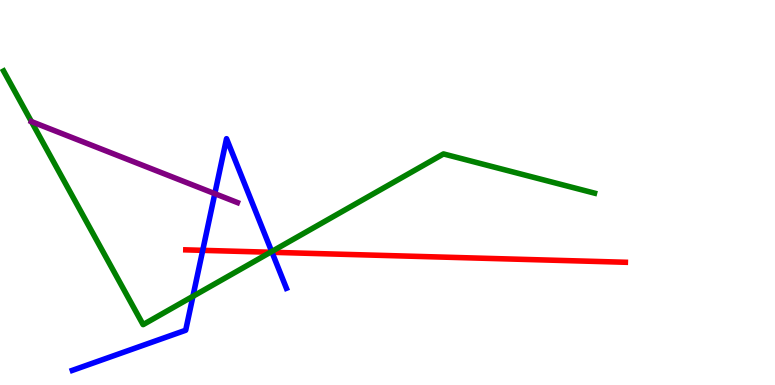[{'lines': ['blue', 'red'], 'intersections': [{'x': 2.62, 'y': 3.5}, {'x': 3.51, 'y': 3.45}]}, {'lines': ['green', 'red'], 'intersections': [{'x': 3.49, 'y': 3.45}]}, {'lines': ['purple', 'red'], 'intersections': []}, {'lines': ['blue', 'green'], 'intersections': [{'x': 2.49, 'y': 2.3}, {'x': 3.51, 'y': 3.47}]}, {'lines': ['blue', 'purple'], 'intersections': [{'x': 2.77, 'y': 4.97}]}, {'lines': ['green', 'purple'], 'intersections': [{'x': 0.405, 'y': 6.84}]}]